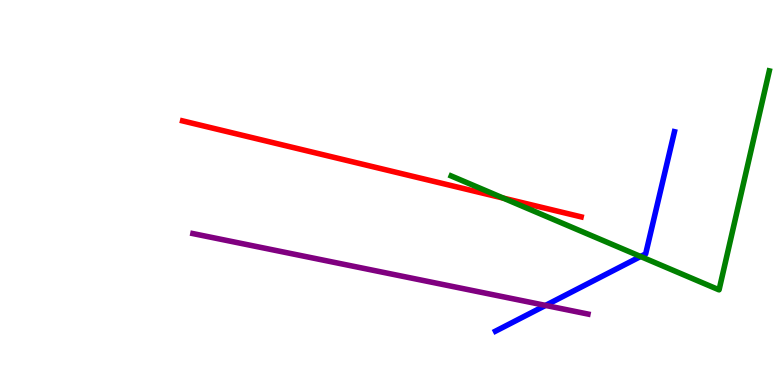[{'lines': ['blue', 'red'], 'intersections': []}, {'lines': ['green', 'red'], 'intersections': [{'x': 6.49, 'y': 4.85}]}, {'lines': ['purple', 'red'], 'intersections': []}, {'lines': ['blue', 'green'], 'intersections': [{'x': 8.27, 'y': 3.34}]}, {'lines': ['blue', 'purple'], 'intersections': [{'x': 7.04, 'y': 2.07}]}, {'lines': ['green', 'purple'], 'intersections': []}]